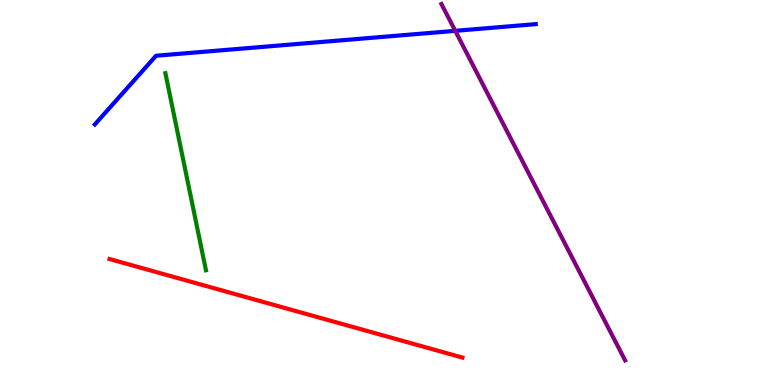[{'lines': ['blue', 'red'], 'intersections': []}, {'lines': ['green', 'red'], 'intersections': []}, {'lines': ['purple', 'red'], 'intersections': []}, {'lines': ['blue', 'green'], 'intersections': []}, {'lines': ['blue', 'purple'], 'intersections': [{'x': 5.87, 'y': 9.2}]}, {'lines': ['green', 'purple'], 'intersections': []}]